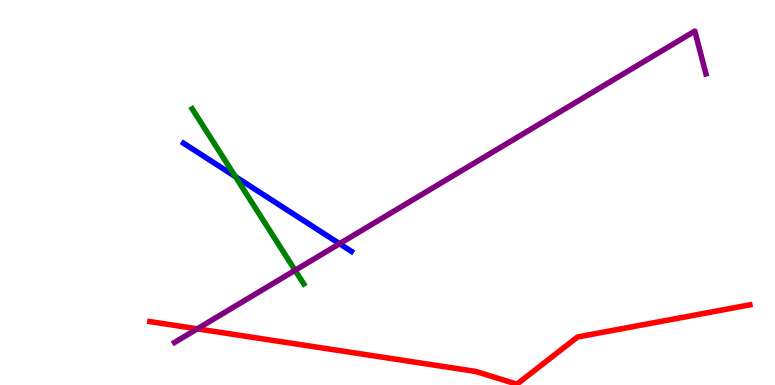[{'lines': ['blue', 'red'], 'intersections': []}, {'lines': ['green', 'red'], 'intersections': []}, {'lines': ['purple', 'red'], 'intersections': [{'x': 2.55, 'y': 1.46}]}, {'lines': ['blue', 'green'], 'intersections': [{'x': 3.04, 'y': 5.41}]}, {'lines': ['blue', 'purple'], 'intersections': [{'x': 4.38, 'y': 3.67}]}, {'lines': ['green', 'purple'], 'intersections': [{'x': 3.81, 'y': 2.98}]}]